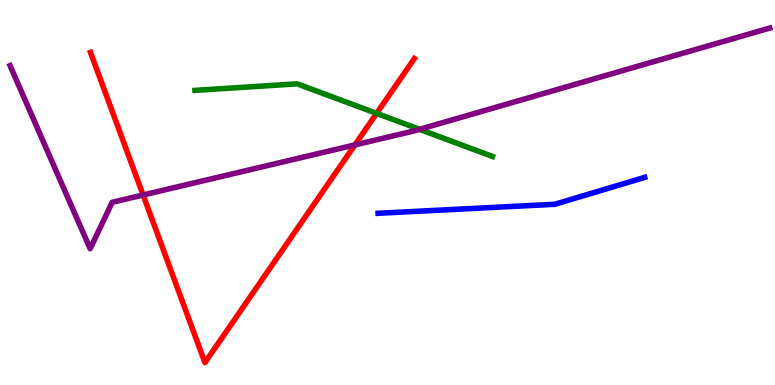[{'lines': ['blue', 'red'], 'intersections': []}, {'lines': ['green', 'red'], 'intersections': [{'x': 4.86, 'y': 7.06}]}, {'lines': ['purple', 'red'], 'intersections': [{'x': 1.85, 'y': 4.94}, {'x': 4.58, 'y': 6.24}]}, {'lines': ['blue', 'green'], 'intersections': []}, {'lines': ['blue', 'purple'], 'intersections': []}, {'lines': ['green', 'purple'], 'intersections': [{'x': 5.41, 'y': 6.64}]}]